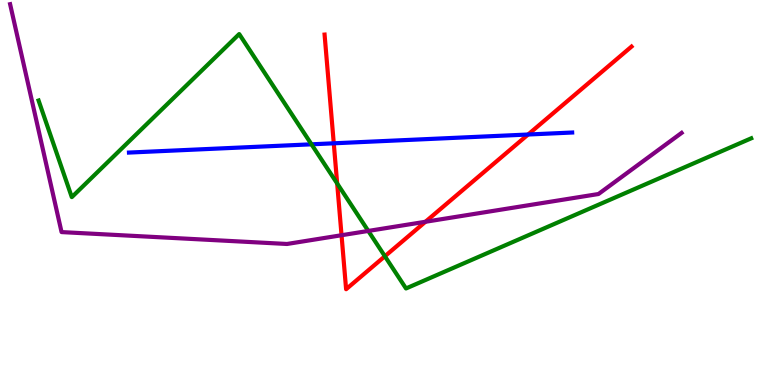[{'lines': ['blue', 'red'], 'intersections': [{'x': 4.31, 'y': 6.28}, {'x': 6.81, 'y': 6.51}]}, {'lines': ['green', 'red'], 'intersections': [{'x': 4.35, 'y': 5.23}, {'x': 4.97, 'y': 3.34}]}, {'lines': ['purple', 'red'], 'intersections': [{'x': 4.41, 'y': 3.89}, {'x': 5.49, 'y': 4.24}]}, {'lines': ['blue', 'green'], 'intersections': [{'x': 4.02, 'y': 6.25}]}, {'lines': ['blue', 'purple'], 'intersections': []}, {'lines': ['green', 'purple'], 'intersections': [{'x': 4.75, 'y': 4.0}]}]